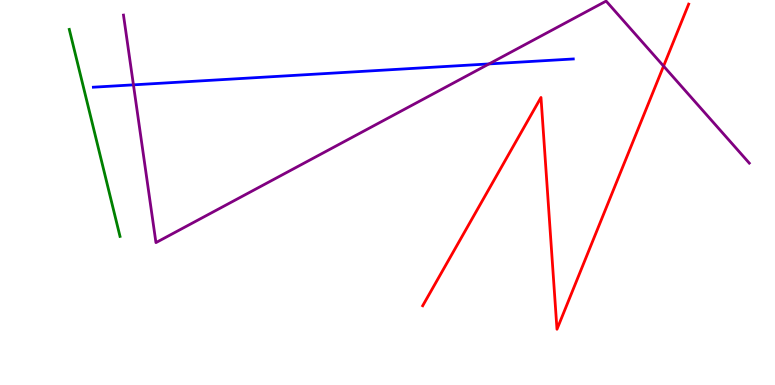[{'lines': ['blue', 'red'], 'intersections': []}, {'lines': ['green', 'red'], 'intersections': []}, {'lines': ['purple', 'red'], 'intersections': [{'x': 8.56, 'y': 8.28}]}, {'lines': ['blue', 'green'], 'intersections': []}, {'lines': ['blue', 'purple'], 'intersections': [{'x': 1.72, 'y': 7.8}, {'x': 6.31, 'y': 8.34}]}, {'lines': ['green', 'purple'], 'intersections': []}]